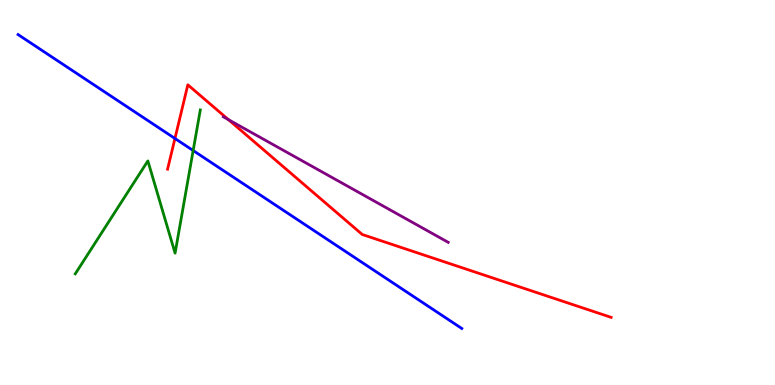[{'lines': ['blue', 'red'], 'intersections': [{'x': 2.26, 'y': 6.4}]}, {'lines': ['green', 'red'], 'intersections': []}, {'lines': ['purple', 'red'], 'intersections': [{'x': 2.95, 'y': 6.89}]}, {'lines': ['blue', 'green'], 'intersections': [{'x': 2.49, 'y': 6.09}]}, {'lines': ['blue', 'purple'], 'intersections': []}, {'lines': ['green', 'purple'], 'intersections': []}]